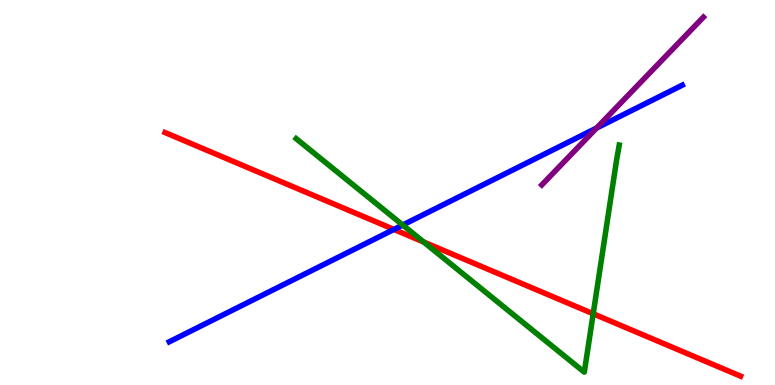[{'lines': ['blue', 'red'], 'intersections': [{'x': 5.08, 'y': 4.04}]}, {'lines': ['green', 'red'], 'intersections': [{'x': 5.47, 'y': 3.71}, {'x': 7.65, 'y': 1.85}]}, {'lines': ['purple', 'red'], 'intersections': []}, {'lines': ['blue', 'green'], 'intersections': [{'x': 5.2, 'y': 4.16}]}, {'lines': ['blue', 'purple'], 'intersections': [{'x': 7.7, 'y': 6.67}]}, {'lines': ['green', 'purple'], 'intersections': []}]